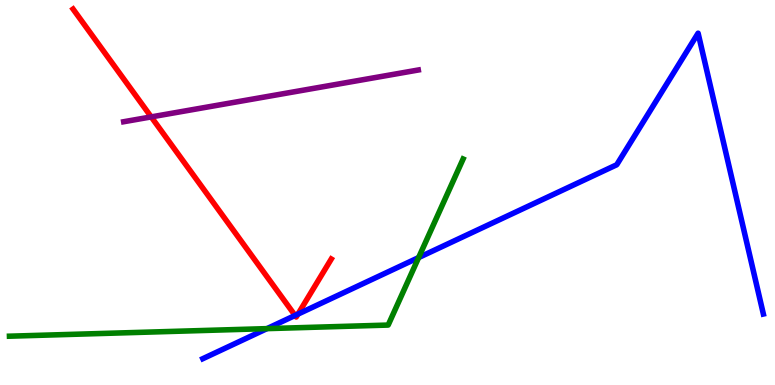[{'lines': ['blue', 'red'], 'intersections': [{'x': 3.81, 'y': 1.81}, {'x': 3.84, 'y': 1.84}]}, {'lines': ['green', 'red'], 'intersections': []}, {'lines': ['purple', 'red'], 'intersections': [{'x': 1.95, 'y': 6.96}]}, {'lines': ['blue', 'green'], 'intersections': [{'x': 3.44, 'y': 1.46}, {'x': 5.4, 'y': 3.31}]}, {'lines': ['blue', 'purple'], 'intersections': []}, {'lines': ['green', 'purple'], 'intersections': []}]